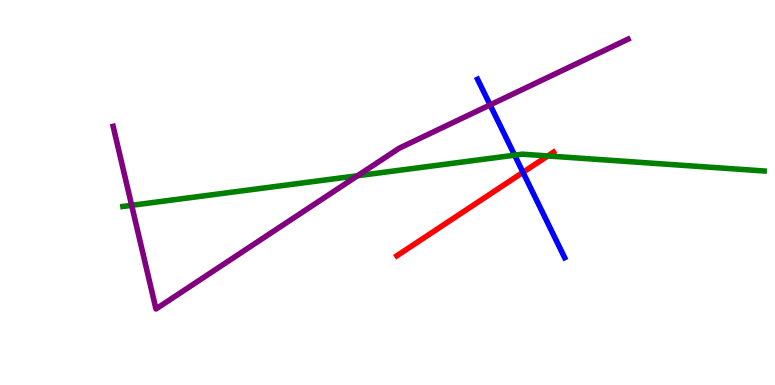[{'lines': ['blue', 'red'], 'intersections': [{'x': 6.75, 'y': 5.52}]}, {'lines': ['green', 'red'], 'intersections': [{'x': 7.07, 'y': 5.95}]}, {'lines': ['purple', 'red'], 'intersections': []}, {'lines': ['blue', 'green'], 'intersections': [{'x': 6.64, 'y': 5.97}]}, {'lines': ['blue', 'purple'], 'intersections': [{'x': 6.32, 'y': 7.28}]}, {'lines': ['green', 'purple'], 'intersections': [{'x': 1.7, 'y': 4.67}, {'x': 4.61, 'y': 5.44}]}]